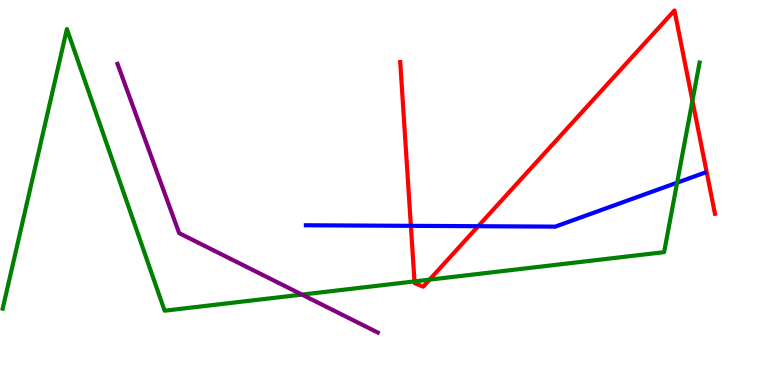[{'lines': ['blue', 'red'], 'intersections': [{'x': 5.3, 'y': 4.13}, {'x': 6.17, 'y': 4.12}]}, {'lines': ['green', 'red'], 'intersections': [{'x': 5.35, 'y': 2.69}, {'x': 5.54, 'y': 2.74}, {'x': 8.93, 'y': 7.38}]}, {'lines': ['purple', 'red'], 'intersections': []}, {'lines': ['blue', 'green'], 'intersections': [{'x': 8.74, 'y': 5.26}]}, {'lines': ['blue', 'purple'], 'intersections': []}, {'lines': ['green', 'purple'], 'intersections': [{'x': 3.9, 'y': 2.35}]}]